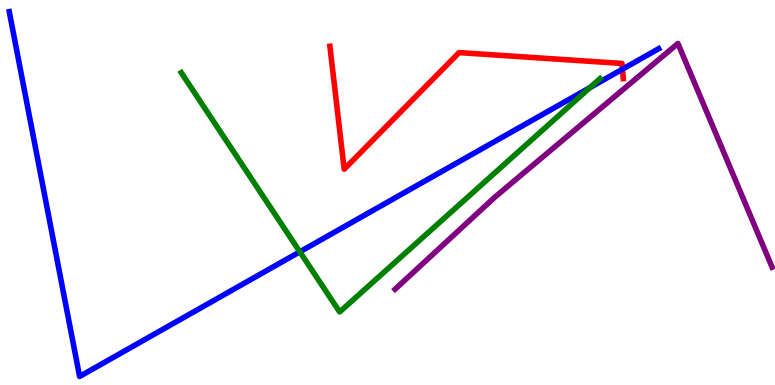[{'lines': ['blue', 'red'], 'intersections': [{'x': 8.03, 'y': 8.2}]}, {'lines': ['green', 'red'], 'intersections': []}, {'lines': ['purple', 'red'], 'intersections': []}, {'lines': ['blue', 'green'], 'intersections': [{'x': 3.87, 'y': 3.46}, {'x': 7.61, 'y': 7.73}]}, {'lines': ['blue', 'purple'], 'intersections': []}, {'lines': ['green', 'purple'], 'intersections': []}]